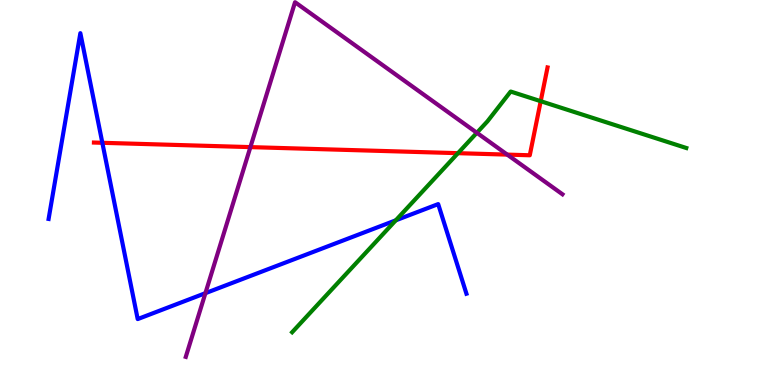[{'lines': ['blue', 'red'], 'intersections': [{'x': 1.32, 'y': 6.29}]}, {'lines': ['green', 'red'], 'intersections': [{'x': 5.91, 'y': 6.02}, {'x': 6.98, 'y': 7.37}]}, {'lines': ['purple', 'red'], 'intersections': [{'x': 3.23, 'y': 6.18}, {'x': 6.55, 'y': 5.98}]}, {'lines': ['blue', 'green'], 'intersections': [{'x': 5.11, 'y': 4.28}]}, {'lines': ['blue', 'purple'], 'intersections': [{'x': 2.65, 'y': 2.39}]}, {'lines': ['green', 'purple'], 'intersections': [{'x': 6.15, 'y': 6.55}]}]